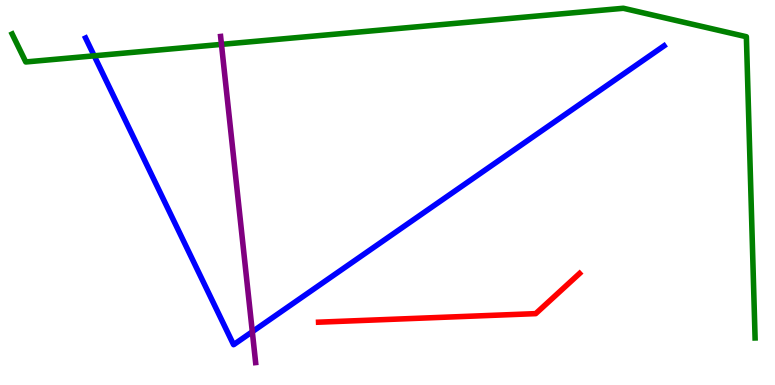[{'lines': ['blue', 'red'], 'intersections': []}, {'lines': ['green', 'red'], 'intersections': []}, {'lines': ['purple', 'red'], 'intersections': []}, {'lines': ['blue', 'green'], 'intersections': [{'x': 1.22, 'y': 8.55}]}, {'lines': ['blue', 'purple'], 'intersections': [{'x': 3.26, 'y': 1.38}]}, {'lines': ['green', 'purple'], 'intersections': [{'x': 2.86, 'y': 8.85}]}]